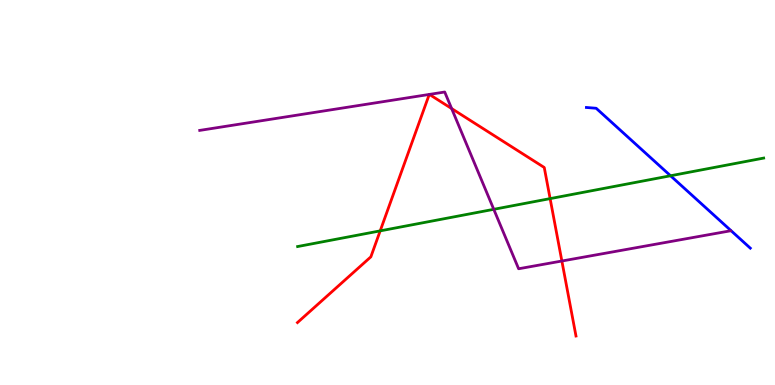[{'lines': ['blue', 'red'], 'intersections': []}, {'lines': ['green', 'red'], 'intersections': [{'x': 4.91, 'y': 4.0}, {'x': 7.1, 'y': 4.84}]}, {'lines': ['purple', 'red'], 'intersections': [{'x': 5.54, 'y': 7.55}, {'x': 5.54, 'y': 7.55}, {'x': 5.83, 'y': 7.18}, {'x': 7.25, 'y': 3.22}]}, {'lines': ['blue', 'green'], 'intersections': [{'x': 8.65, 'y': 5.43}]}, {'lines': ['blue', 'purple'], 'intersections': []}, {'lines': ['green', 'purple'], 'intersections': [{'x': 6.37, 'y': 4.56}]}]